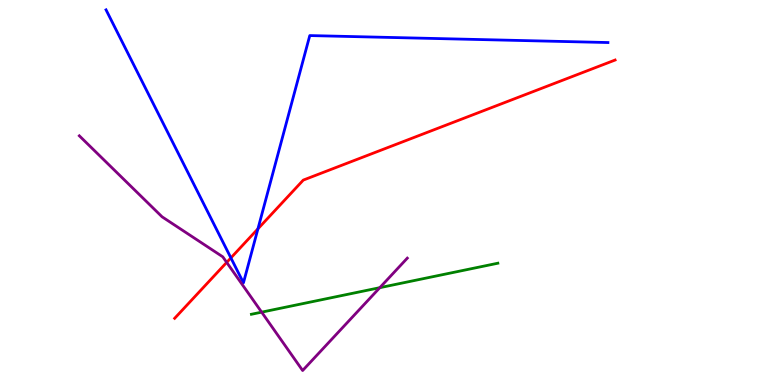[{'lines': ['blue', 'red'], 'intersections': [{'x': 2.98, 'y': 3.3}, {'x': 3.33, 'y': 4.06}]}, {'lines': ['green', 'red'], 'intersections': []}, {'lines': ['purple', 'red'], 'intersections': [{'x': 2.93, 'y': 3.18}]}, {'lines': ['blue', 'green'], 'intersections': []}, {'lines': ['blue', 'purple'], 'intersections': []}, {'lines': ['green', 'purple'], 'intersections': [{'x': 3.38, 'y': 1.89}, {'x': 4.9, 'y': 2.53}]}]